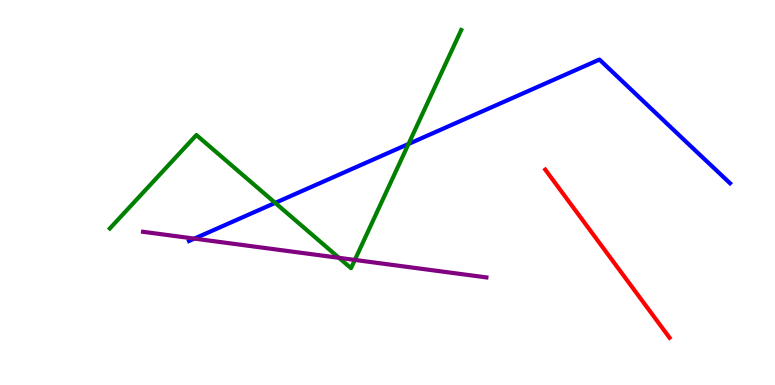[{'lines': ['blue', 'red'], 'intersections': []}, {'lines': ['green', 'red'], 'intersections': []}, {'lines': ['purple', 'red'], 'intersections': []}, {'lines': ['blue', 'green'], 'intersections': [{'x': 3.55, 'y': 4.73}, {'x': 5.27, 'y': 6.26}]}, {'lines': ['blue', 'purple'], 'intersections': [{'x': 2.51, 'y': 3.8}]}, {'lines': ['green', 'purple'], 'intersections': [{'x': 4.37, 'y': 3.3}, {'x': 4.58, 'y': 3.25}]}]